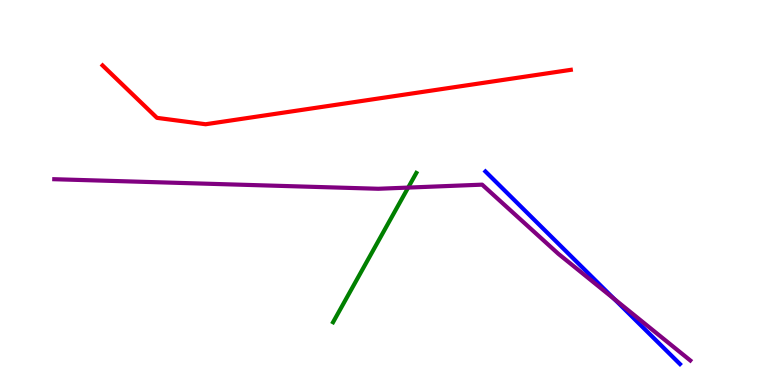[{'lines': ['blue', 'red'], 'intersections': []}, {'lines': ['green', 'red'], 'intersections': []}, {'lines': ['purple', 'red'], 'intersections': []}, {'lines': ['blue', 'green'], 'intersections': []}, {'lines': ['blue', 'purple'], 'intersections': [{'x': 7.93, 'y': 2.23}]}, {'lines': ['green', 'purple'], 'intersections': [{'x': 5.27, 'y': 5.13}]}]